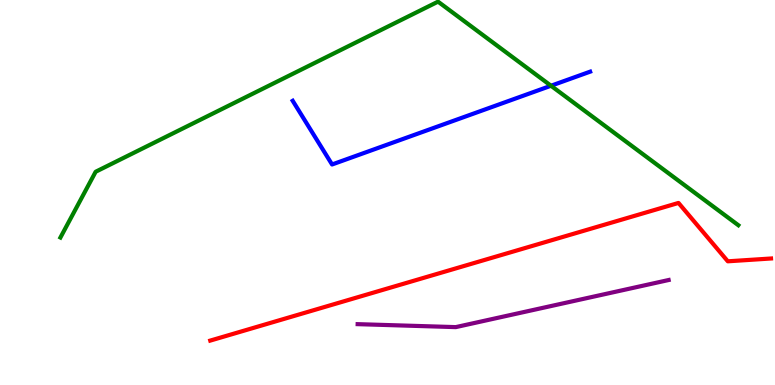[{'lines': ['blue', 'red'], 'intersections': []}, {'lines': ['green', 'red'], 'intersections': []}, {'lines': ['purple', 'red'], 'intersections': []}, {'lines': ['blue', 'green'], 'intersections': [{'x': 7.11, 'y': 7.77}]}, {'lines': ['blue', 'purple'], 'intersections': []}, {'lines': ['green', 'purple'], 'intersections': []}]